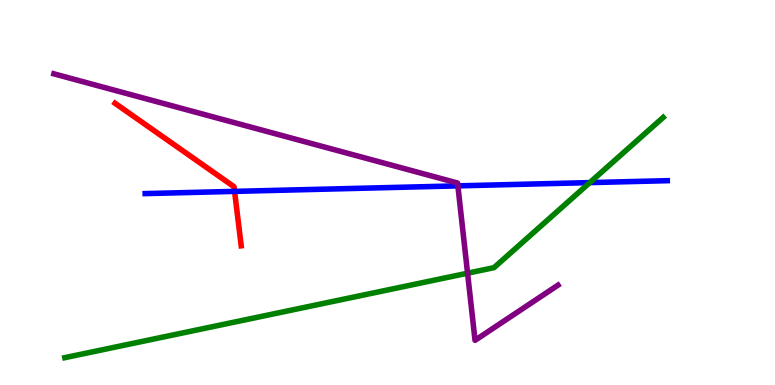[{'lines': ['blue', 'red'], 'intersections': [{'x': 3.03, 'y': 5.03}]}, {'lines': ['green', 'red'], 'intersections': []}, {'lines': ['purple', 'red'], 'intersections': []}, {'lines': ['blue', 'green'], 'intersections': [{'x': 7.61, 'y': 5.26}]}, {'lines': ['blue', 'purple'], 'intersections': [{'x': 5.91, 'y': 5.17}]}, {'lines': ['green', 'purple'], 'intersections': [{'x': 6.03, 'y': 2.9}]}]